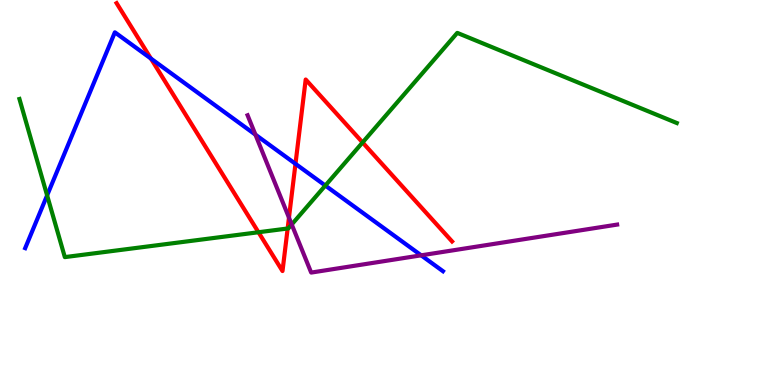[{'lines': ['blue', 'red'], 'intersections': [{'x': 1.95, 'y': 8.48}, {'x': 3.81, 'y': 5.74}]}, {'lines': ['green', 'red'], 'intersections': [{'x': 3.34, 'y': 3.97}, {'x': 3.71, 'y': 4.06}, {'x': 4.68, 'y': 6.3}]}, {'lines': ['purple', 'red'], 'intersections': [{'x': 3.73, 'y': 4.35}]}, {'lines': ['blue', 'green'], 'intersections': [{'x': 0.608, 'y': 4.93}, {'x': 4.2, 'y': 5.18}]}, {'lines': ['blue', 'purple'], 'intersections': [{'x': 3.3, 'y': 6.5}, {'x': 5.43, 'y': 3.37}]}, {'lines': ['green', 'purple'], 'intersections': [{'x': 3.76, 'y': 4.17}]}]